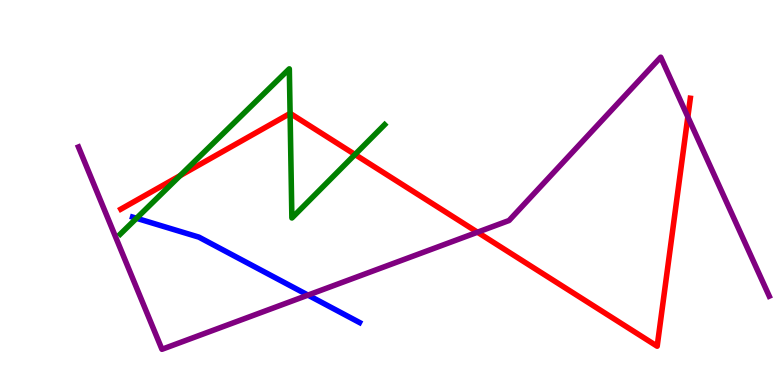[{'lines': ['blue', 'red'], 'intersections': []}, {'lines': ['green', 'red'], 'intersections': [{'x': 2.32, 'y': 5.44}, {'x': 3.74, 'y': 7.05}, {'x': 4.58, 'y': 5.99}]}, {'lines': ['purple', 'red'], 'intersections': [{'x': 6.16, 'y': 3.97}, {'x': 8.88, 'y': 6.96}]}, {'lines': ['blue', 'green'], 'intersections': [{'x': 1.76, 'y': 4.33}]}, {'lines': ['blue', 'purple'], 'intersections': [{'x': 3.97, 'y': 2.33}]}, {'lines': ['green', 'purple'], 'intersections': []}]